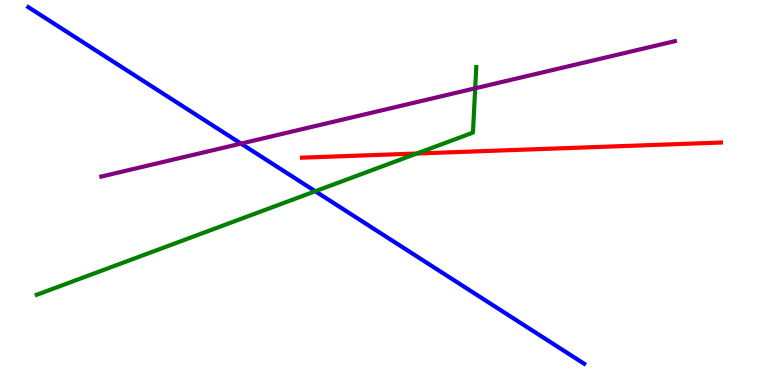[{'lines': ['blue', 'red'], 'intersections': []}, {'lines': ['green', 'red'], 'intersections': [{'x': 5.38, 'y': 6.01}]}, {'lines': ['purple', 'red'], 'intersections': []}, {'lines': ['blue', 'green'], 'intersections': [{'x': 4.07, 'y': 5.03}]}, {'lines': ['blue', 'purple'], 'intersections': [{'x': 3.11, 'y': 6.27}]}, {'lines': ['green', 'purple'], 'intersections': [{'x': 6.13, 'y': 7.71}]}]